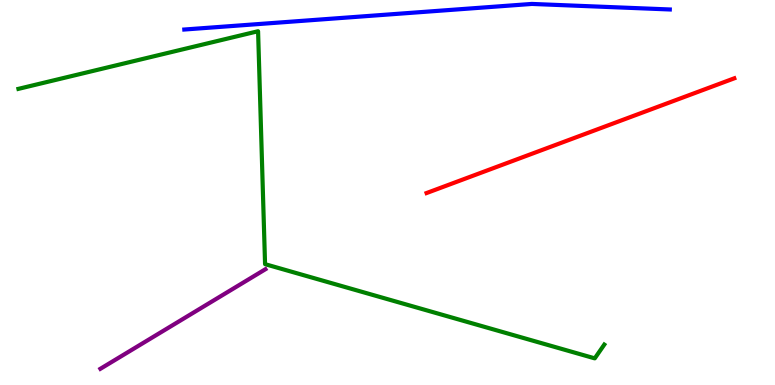[{'lines': ['blue', 'red'], 'intersections': []}, {'lines': ['green', 'red'], 'intersections': []}, {'lines': ['purple', 'red'], 'intersections': []}, {'lines': ['blue', 'green'], 'intersections': []}, {'lines': ['blue', 'purple'], 'intersections': []}, {'lines': ['green', 'purple'], 'intersections': []}]